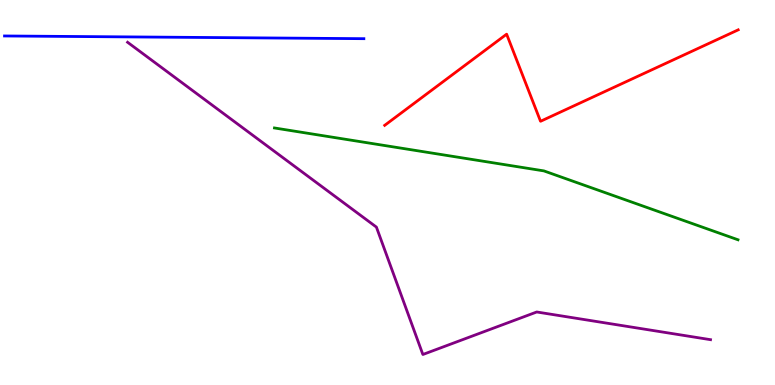[{'lines': ['blue', 'red'], 'intersections': []}, {'lines': ['green', 'red'], 'intersections': []}, {'lines': ['purple', 'red'], 'intersections': []}, {'lines': ['blue', 'green'], 'intersections': []}, {'lines': ['blue', 'purple'], 'intersections': []}, {'lines': ['green', 'purple'], 'intersections': []}]